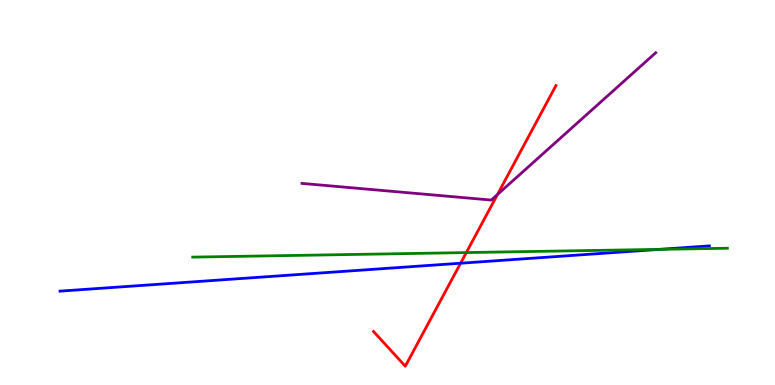[{'lines': ['blue', 'red'], 'intersections': [{'x': 5.94, 'y': 3.16}]}, {'lines': ['green', 'red'], 'intersections': [{'x': 6.02, 'y': 3.44}]}, {'lines': ['purple', 'red'], 'intersections': [{'x': 6.42, 'y': 4.95}]}, {'lines': ['blue', 'green'], 'intersections': [{'x': 8.51, 'y': 3.52}]}, {'lines': ['blue', 'purple'], 'intersections': []}, {'lines': ['green', 'purple'], 'intersections': []}]